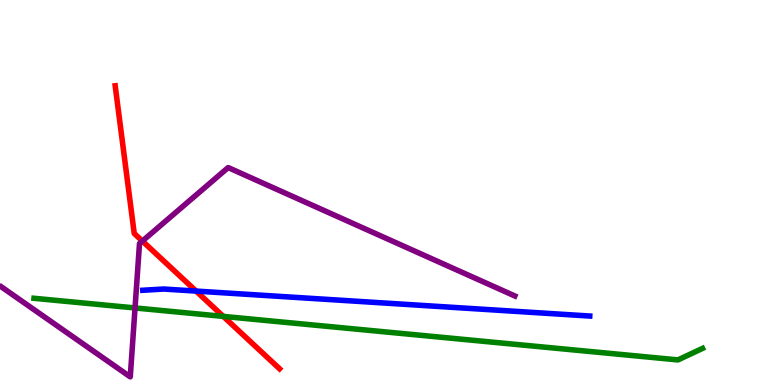[{'lines': ['blue', 'red'], 'intersections': [{'x': 2.53, 'y': 2.44}]}, {'lines': ['green', 'red'], 'intersections': [{'x': 2.88, 'y': 1.78}]}, {'lines': ['purple', 'red'], 'intersections': [{'x': 1.84, 'y': 3.74}]}, {'lines': ['blue', 'green'], 'intersections': []}, {'lines': ['blue', 'purple'], 'intersections': []}, {'lines': ['green', 'purple'], 'intersections': [{'x': 1.74, 'y': 2.0}]}]